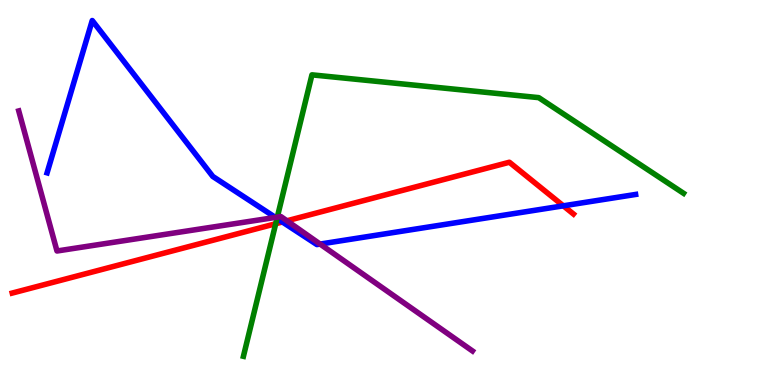[{'lines': ['blue', 'red'], 'intersections': [{'x': 3.64, 'y': 4.23}, {'x': 7.27, 'y': 4.65}]}, {'lines': ['green', 'red'], 'intersections': [{'x': 3.56, 'y': 4.19}]}, {'lines': ['purple', 'red'], 'intersections': [{'x': 3.7, 'y': 4.27}]}, {'lines': ['blue', 'green'], 'intersections': [{'x': 3.57, 'y': 4.33}]}, {'lines': ['blue', 'purple'], 'intersections': [{'x': 3.55, 'y': 4.35}, {'x': 4.13, 'y': 3.66}]}, {'lines': ['green', 'purple'], 'intersections': [{'x': 3.58, 'y': 4.36}]}]